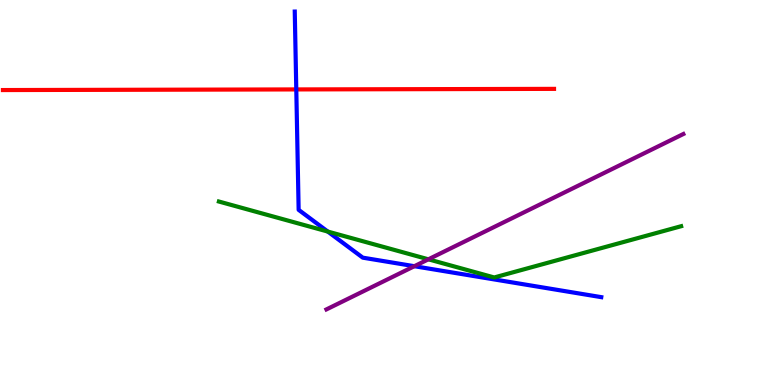[{'lines': ['blue', 'red'], 'intersections': [{'x': 3.82, 'y': 7.68}]}, {'lines': ['green', 'red'], 'intersections': []}, {'lines': ['purple', 'red'], 'intersections': []}, {'lines': ['blue', 'green'], 'intersections': [{'x': 4.23, 'y': 3.99}]}, {'lines': ['blue', 'purple'], 'intersections': [{'x': 5.35, 'y': 3.09}]}, {'lines': ['green', 'purple'], 'intersections': [{'x': 5.53, 'y': 3.26}]}]